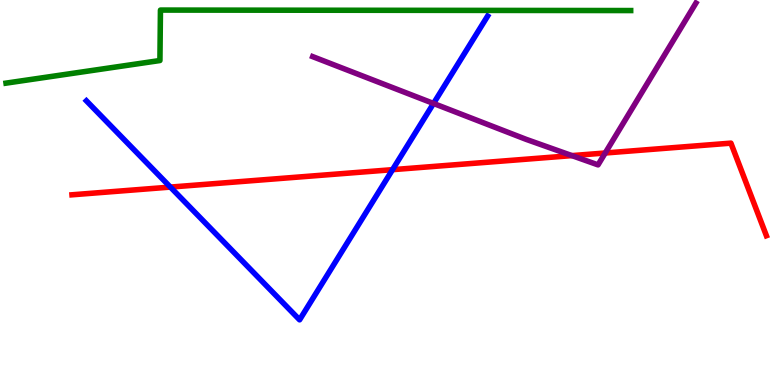[{'lines': ['blue', 'red'], 'intersections': [{'x': 2.2, 'y': 5.14}, {'x': 5.07, 'y': 5.59}]}, {'lines': ['green', 'red'], 'intersections': []}, {'lines': ['purple', 'red'], 'intersections': [{'x': 7.38, 'y': 5.96}, {'x': 7.81, 'y': 6.03}]}, {'lines': ['blue', 'green'], 'intersections': []}, {'lines': ['blue', 'purple'], 'intersections': [{'x': 5.59, 'y': 7.31}]}, {'lines': ['green', 'purple'], 'intersections': []}]